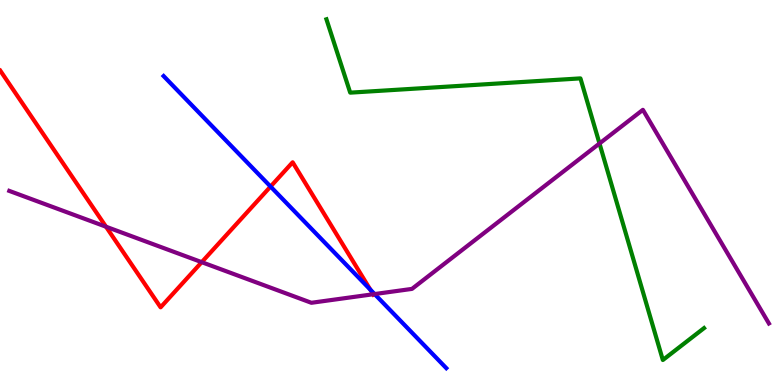[{'lines': ['blue', 'red'], 'intersections': [{'x': 3.49, 'y': 5.15}, {'x': 4.78, 'y': 2.48}]}, {'lines': ['green', 'red'], 'intersections': []}, {'lines': ['purple', 'red'], 'intersections': [{'x': 1.37, 'y': 4.11}, {'x': 2.6, 'y': 3.19}, {'x': 4.81, 'y': 2.36}]}, {'lines': ['blue', 'green'], 'intersections': []}, {'lines': ['blue', 'purple'], 'intersections': [{'x': 4.83, 'y': 2.36}]}, {'lines': ['green', 'purple'], 'intersections': [{'x': 7.74, 'y': 6.27}]}]